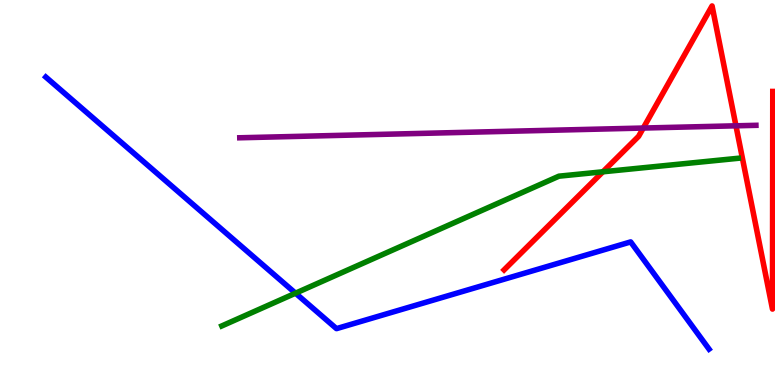[{'lines': ['blue', 'red'], 'intersections': []}, {'lines': ['green', 'red'], 'intersections': [{'x': 7.78, 'y': 5.54}]}, {'lines': ['purple', 'red'], 'intersections': [{'x': 8.3, 'y': 6.67}, {'x': 9.5, 'y': 6.73}]}, {'lines': ['blue', 'green'], 'intersections': [{'x': 3.81, 'y': 2.38}]}, {'lines': ['blue', 'purple'], 'intersections': []}, {'lines': ['green', 'purple'], 'intersections': []}]